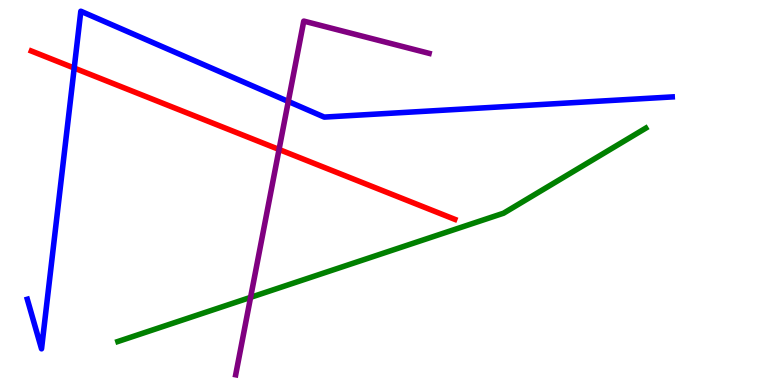[{'lines': ['blue', 'red'], 'intersections': [{'x': 0.957, 'y': 8.23}]}, {'lines': ['green', 'red'], 'intersections': []}, {'lines': ['purple', 'red'], 'intersections': [{'x': 3.6, 'y': 6.12}]}, {'lines': ['blue', 'green'], 'intersections': []}, {'lines': ['blue', 'purple'], 'intersections': [{'x': 3.72, 'y': 7.36}]}, {'lines': ['green', 'purple'], 'intersections': [{'x': 3.23, 'y': 2.28}]}]